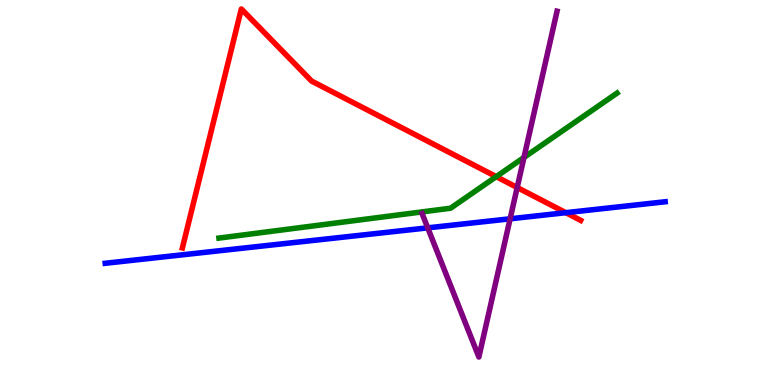[{'lines': ['blue', 'red'], 'intersections': [{'x': 7.3, 'y': 4.48}]}, {'lines': ['green', 'red'], 'intersections': [{'x': 6.4, 'y': 5.41}]}, {'lines': ['purple', 'red'], 'intersections': [{'x': 6.67, 'y': 5.13}]}, {'lines': ['blue', 'green'], 'intersections': []}, {'lines': ['blue', 'purple'], 'intersections': [{'x': 5.52, 'y': 4.08}, {'x': 6.58, 'y': 4.32}]}, {'lines': ['green', 'purple'], 'intersections': [{'x': 6.76, 'y': 5.91}]}]